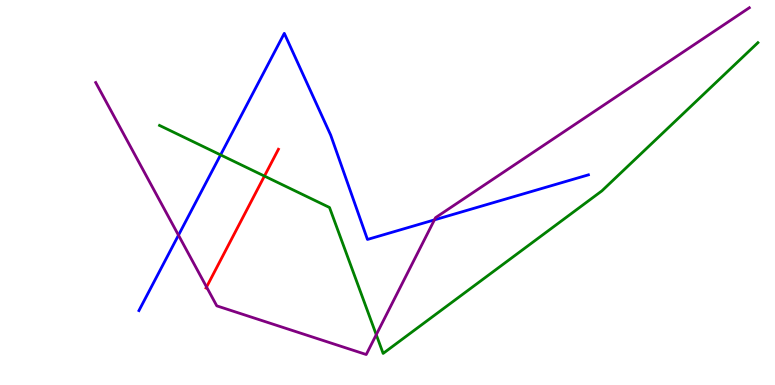[{'lines': ['blue', 'red'], 'intersections': []}, {'lines': ['green', 'red'], 'intersections': [{'x': 3.41, 'y': 5.43}]}, {'lines': ['purple', 'red'], 'intersections': [{'x': 2.67, 'y': 2.55}]}, {'lines': ['blue', 'green'], 'intersections': [{'x': 2.85, 'y': 5.98}]}, {'lines': ['blue', 'purple'], 'intersections': [{'x': 2.3, 'y': 3.89}, {'x': 5.61, 'y': 4.29}]}, {'lines': ['green', 'purple'], 'intersections': [{'x': 4.85, 'y': 1.31}]}]